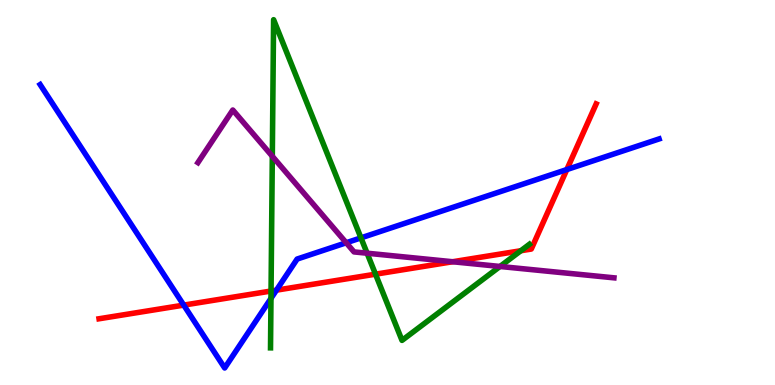[{'lines': ['blue', 'red'], 'intersections': [{'x': 2.37, 'y': 2.07}, {'x': 3.57, 'y': 2.46}, {'x': 7.31, 'y': 5.6}]}, {'lines': ['green', 'red'], 'intersections': [{'x': 3.5, 'y': 2.44}, {'x': 4.85, 'y': 2.88}, {'x': 6.72, 'y': 3.49}]}, {'lines': ['purple', 'red'], 'intersections': [{'x': 5.84, 'y': 3.2}]}, {'lines': ['blue', 'green'], 'intersections': [{'x': 3.5, 'y': 2.25}, {'x': 4.66, 'y': 3.82}]}, {'lines': ['blue', 'purple'], 'intersections': [{'x': 4.47, 'y': 3.69}]}, {'lines': ['green', 'purple'], 'intersections': [{'x': 3.51, 'y': 5.94}, {'x': 4.74, 'y': 3.42}, {'x': 6.45, 'y': 3.08}]}]